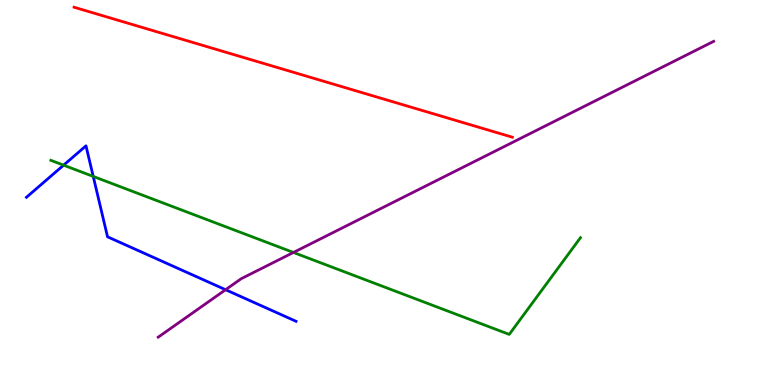[{'lines': ['blue', 'red'], 'intersections': []}, {'lines': ['green', 'red'], 'intersections': []}, {'lines': ['purple', 'red'], 'intersections': []}, {'lines': ['blue', 'green'], 'intersections': [{'x': 0.821, 'y': 5.71}, {'x': 1.2, 'y': 5.42}]}, {'lines': ['blue', 'purple'], 'intersections': [{'x': 2.91, 'y': 2.47}]}, {'lines': ['green', 'purple'], 'intersections': [{'x': 3.79, 'y': 3.44}]}]